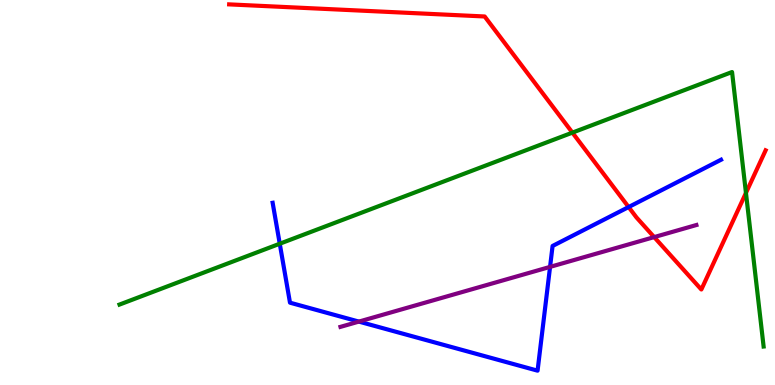[{'lines': ['blue', 'red'], 'intersections': [{'x': 8.11, 'y': 4.62}]}, {'lines': ['green', 'red'], 'intersections': [{'x': 7.39, 'y': 6.56}, {'x': 9.63, 'y': 4.99}]}, {'lines': ['purple', 'red'], 'intersections': [{'x': 8.44, 'y': 3.84}]}, {'lines': ['blue', 'green'], 'intersections': [{'x': 3.61, 'y': 3.67}]}, {'lines': ['blue', 'purple'], 'intersections': [{'x': 4.63, 'y': 1.65}, {'x': 7.1, 'y': 3.07}]}, {'lines': ['green', 'purple'], 'intersections': []}]